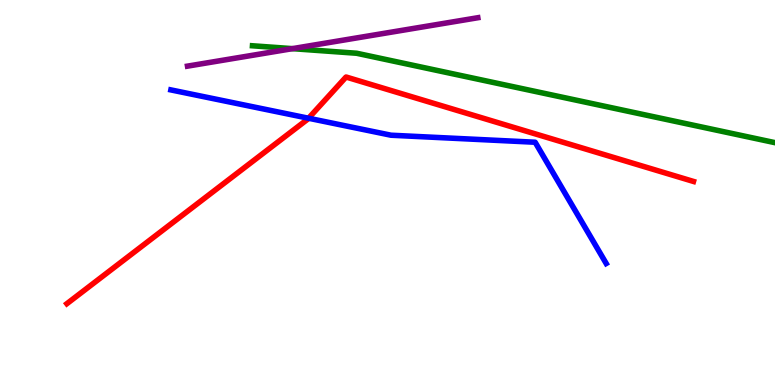[{'lines': ['blue', 'red'], 'intersections': [{'x': 3.98, 'y': 6.93}]}, {'lines': ['green', 'red'], 'intersections': []}, {'lines': ['purple', 'red'], 'intersections': []}, {'lines': ['blue', 'green'], 'intersections': []}, {'lines': ['blue', 'purple'], 'intersections': []}, {'lines': ['green', 'purple'], 'intersections': [{'x': 3.77, 'y': 8.74}]}]